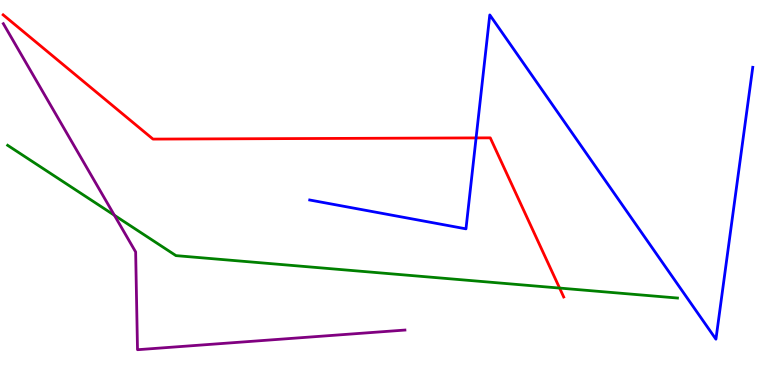[{'lines': ['blue', 'red'], 'intersections': [{'x': 6.14, 'y': 6.42}]}, {'lines': ['green', 'red'], 'intersections': [{'x': 7.22, 'y': 2.52}]}, {'lines': ['purple', 'red'], 'intersections': []}, {'lines': ['blue', 'green'], 'intersections': []}, {'lines': ['blue', 'purple'], 'intersections': []}, {'lines': ['green', 'purple'], 'intersections': [{'x': 1.48, 'y': 4.41}]}]